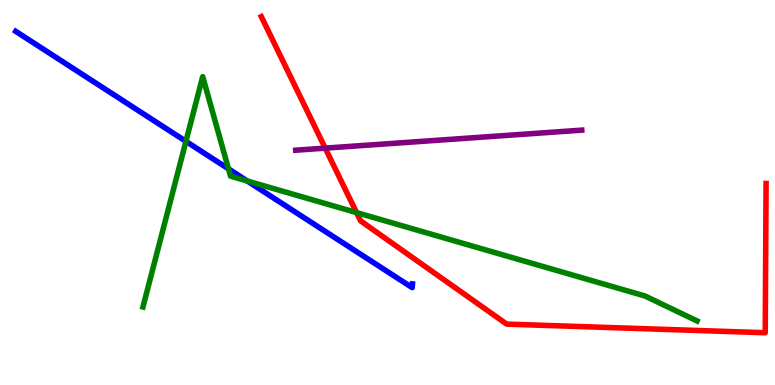[{'lines': ['blue', 'red'], 'intersections': []}, {'lines': ['green', 'red'], 'intersections': [{'x': 4.6, 'y': 4.48}]}, {'lines': ['purple', 'red'], 'intersections': [{'x': 4.2, 'y': 6.15}]}, {'lines': ['blue', 'green'], 'intersections': [{'x': 2.4, 'y': 6.33}, {'x': 2.95, 'y': 5.61}, {'x': 3.19, 'y': 5.3}]}, {'lines': ['blue', 'purple'], 'intersections': []}, {'lines': ['green', 'purple'], 'intersections': []}]